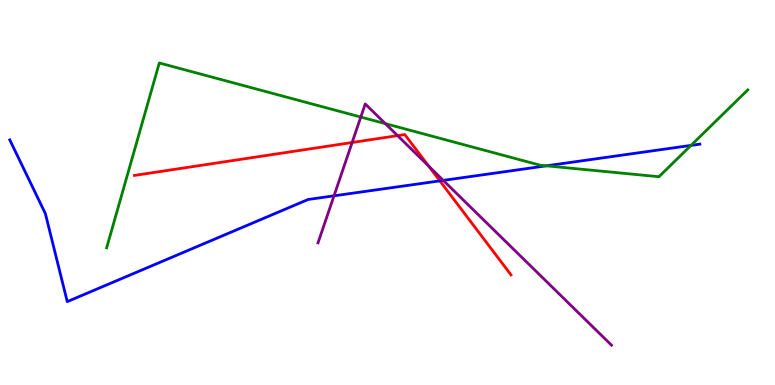[{'lines': ['blue', 'red'], 'intersections': [{'x': 5.68, 'y': 5.3}]}, {'lines': ['green', 'red'], 'intersections': []}, {'lines': ['purple', 'red'], 'intersections': [{'x': 4.54, 'y': 6.3}, {'x': 5.13, 'y': 6.48}, {'x': 5.53, 'y': 5.69}]}, {'lines': ['blue', 'green'], 'intersections': [{'x': 7.05, 'y': 5.69}, {'x': 8.92, 'y': 6.22}]}, {'lines': ['blue', 'purple'], 'intersections': [{'x': 4.31, 'y': 4.91}, {'x': 5.72, 'y': 5.31}]}, {'lines': ['green', 'purple'], 'intersections': [{'x': 4.66, 'y': 6.96}, {'x': 4.97, 'y': 6.79}]}]